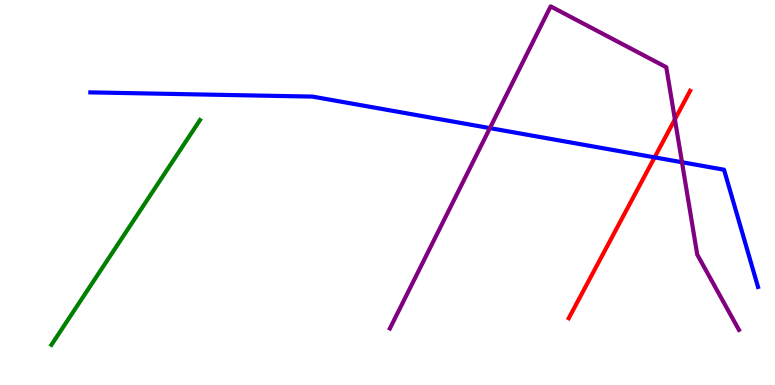[{'lines': ['blue', 'red'], 'intersections': [{'x': 8.45, 'y': 5.91}]}, {'lines': ['green', 'red'], 'intersections': []}, {'lines': ['purple', 'red'], 'intersections': [{'x': 8.71, 'y': 6.9}]}, {'lines': ['blue', 'green'], 'intersections': []}, {'lines': ['blue', 'purple'], 'intersections': [{'x': 6.32, 'y': 6.67}, {'x': 8.8, 'y': 5.79}]}, {'lines': ['green', 'purple'], 'intersections': []}]